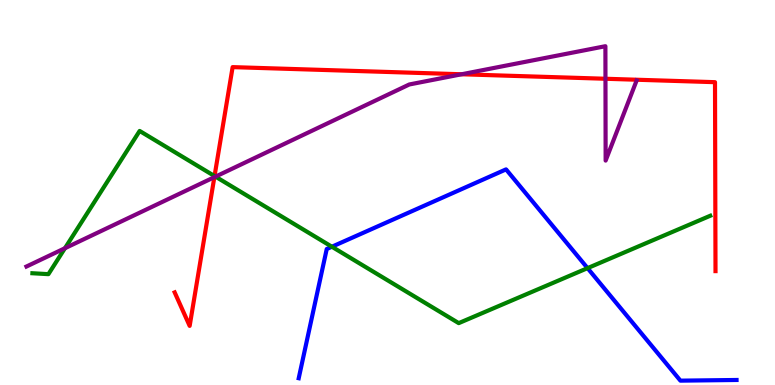[{'lines': ['blue', 'red'], 'intersections': []}, {'lines': ['green', 'red'], 'intersections': [{'x': 2.77, 'y': 5.43}]}, {'lines': ['purple', 'red'], 'intersections': [{'x': 2.77, 'y': 5.4}, {'x': 5.96, 'y': 8.07}, {'x': 7.81, 'y': 7.95}]}, {'lines': ['blue', 'green'], 'intersections': [{'x': 4.28, 'y': 3.59}, {'x': 7.58, 'y': 3.04}]}, {'lines': ['blue', 'purple'], 'intersections': []}, {'lines': ['green', 'purple'], 'intersections': [{'x': 0.838, 'y': 3.55}, {'x': 2.78, 'y': 5.41}]}]